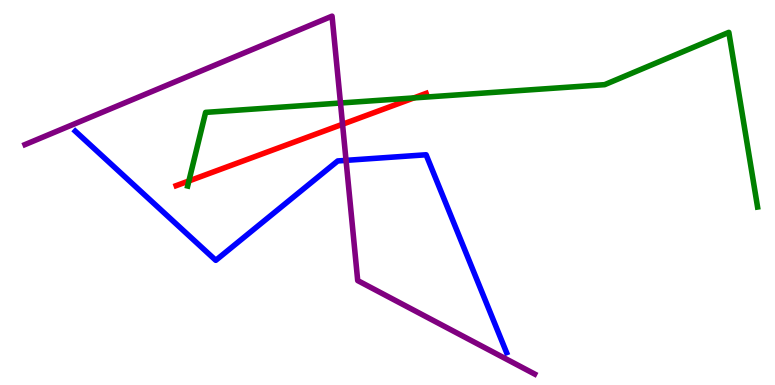[{'lines': ['blue', 'red'], 'intersections': []}, {'lines': ['green', 'red'], 'intersections': [{'x': 2.44, 'y': 5.3}, {'x': 5.34, 'y': 7.46}]}, {'lines': ['purple', 'red'], 'intersections': [{'x': 4.42, 'y': 6.77}]}, {'lines': ['blue', 'green'], 'intersections': []}, {'lines': ['blue', 'purple'], 'intersections': [{'x': 4.47, 'y': 5.83}]}, {'lines': ['green', 'purple'], 'intersections': [{'x': 4.39, 'y': 7.32}]}]